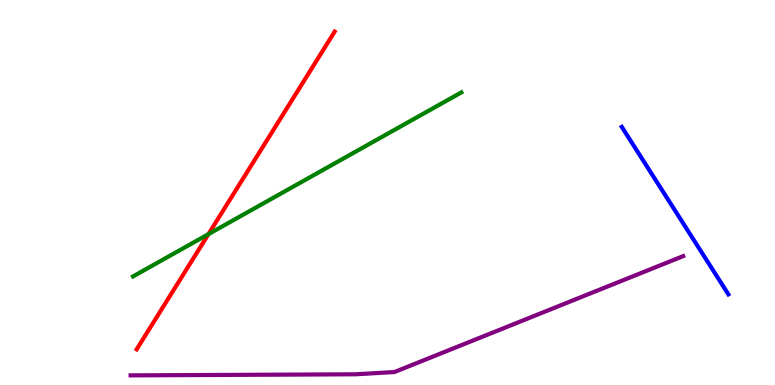[{'lines': ['blue', 'red'], 'intersections': []}, {'lines': ['green', 'red'], 'intersections': [{'x': 2.69, 'y': 3.92}]}, {'lines': ['purple', 'red'], 'intersections': []}, {'lines': ['blue', 'green'], 'intersections': []}, {'lines': ['blue', 'purple'], 'intersections': []}, {'lines': ['green', 'purple'], 'intersections': []}]